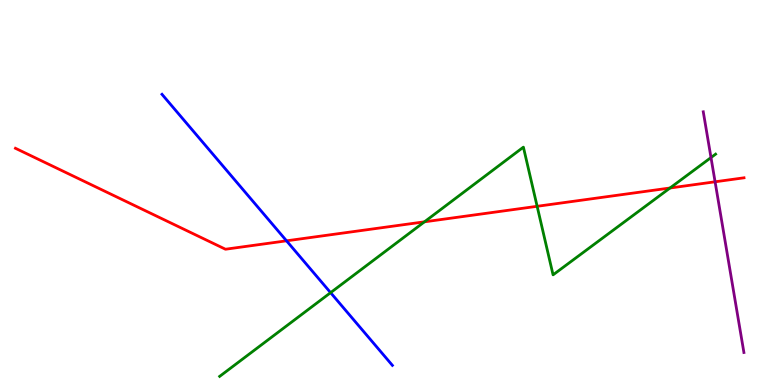[{'lines': ['blue', 'red'], 'intersections': [{'x': 3.7, 'y': 3.74}]}, {'lines': ['green', 'red'], 'intersections': [{'x': 5.48, 'y': 4.24}, {'x': 6.93, 'y': 4.64}, {'x': 8.65, 'y': 5.12}]}, {'lines': ['purple', 'red'], 'intersections': [{'x': 9.23, 'y': 5.28}]}, {'lines': ['blue', 'green'], 'intersections': [{'x': 4.27, 'y': 2.4}]}, {'lines': ['blue', 'purple'], 'intersections': []}, {'lines': ['green', 'purple'], 'intersections': [{'x': 9.17, 'y': 5.91}]}]